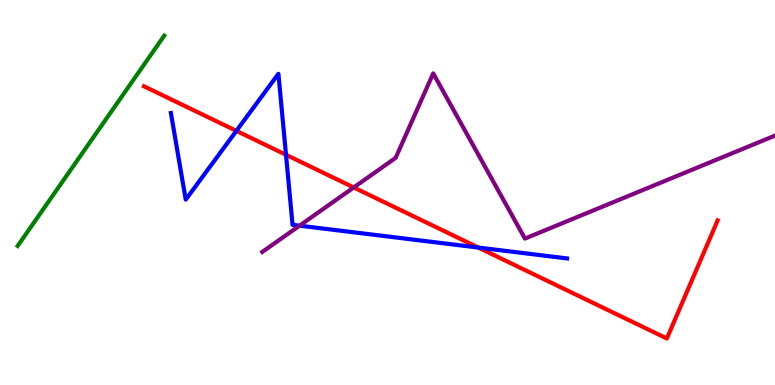[{'lines': ['blue', 'red'], 'intersections': [{'x': 3.05, 'y': 6.6}, {'x': 3.69, 'y': 5.98}, {'x': 6.17, 'y': 3.57}]}, {'lines': ['green', 'red'], 'intersections': []}, {'lines': ['purple', 'red'], 'intersections': [{'x': 4.56, 'y': 5.13}]}, {'lines': ['blue', 'green'], 'intersections': []}, {'lines': ['blue', 'purple'], 'intersections': [{'x': 3.86, 'y': 4.14}]}, {'lines': ['green', 'purple'], 'intersections': []}]